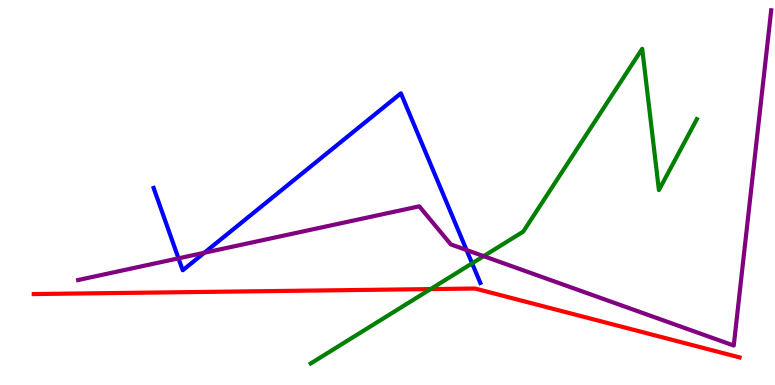[{'lines': ['blue', 'red'], 'intersections': []}, {'lines': ['green', 'red'], 'intersections': [{'x': 5.56, 'y': 2.49}]}, {'lines': ['purple', 'red'], 'intersections': []}, {'lines': ['blue', 'green'], 'intersections': [{'x': 6.09, 'y': 3.16}]}, {'lines': ['blue', 'purple'], 'intersections': [{'x': 2.3, 'y': 3.29}, {'x': 2.64, 'y': 3.43}, {'x': 6.02, 'y': 3.51}]}, {'lines': ['green', 'purple'], 'intersections': [{'x': 6.24, 'y': 3.35}]}]